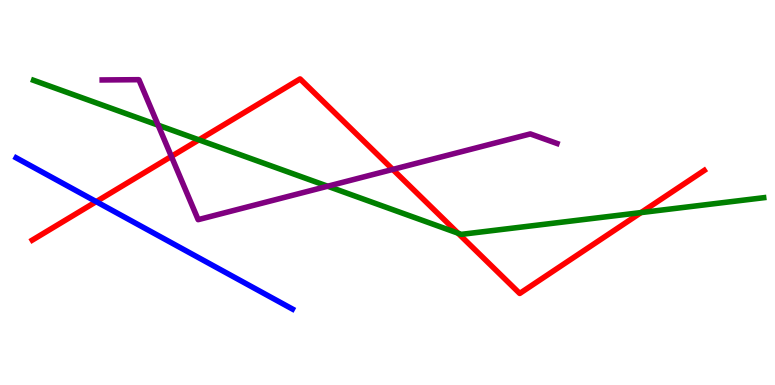[{'lines': ['blue', 'red'], 'intersections': [{'x': 1.24, 'y': 4.76}]}, {'lines': ['green', 'red'], 'intersections': [{'x': 2.57, 'y': 6.37}, {'x': 5.91, 'y': 3.94}, {'x': 8.27, 'y': 4.48}]}, {'lines': ['purple', 'red'], 'intersections': [{'x': 2.21, 'y': 5.94}, {'x': 5.07, 'y': 5.6}]}, {'lines': ['blue', 'green'], 'intersections': []}, {'lines': ['blue', 'purple'], 'intersections': []}, {'lines': ['green', 'purple'], 'intersections': [{'x': 2.04, 'y': 6.75}, {'x': 4.23, 'y': 5.16}]}]